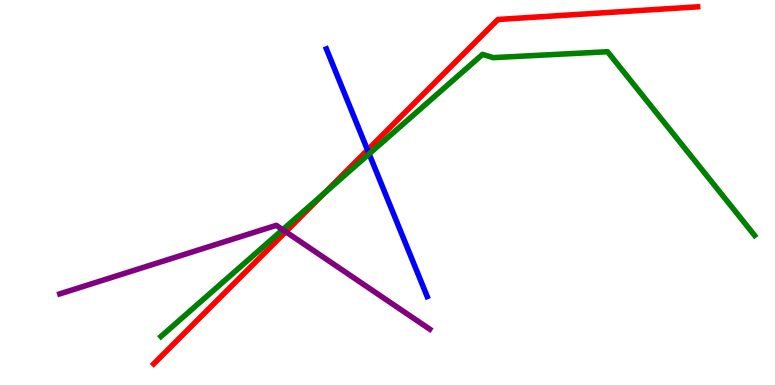[{'lines': ['blue', 'red'], 'intersections': [{'x': 4.74, 'y': 6.1}]}, {'lines': ['green', 'red'], 'intersections': [{'x': 4.19, 'y': 4.99}]}, {'lines': ['purple', 'red'], 'intersections': [{'x': 3.69, 'y': 3.98}]}, {'lines': ['blue', 'green'], 'intersections': [{'x': 4.76, 'y': 6.0}]}, {'lines': ['blue', 'purple'], 'intersections': []}, {'lines': ['green', 'purple'], 'intersections': [{'x': 3.65, 'y': 4.03}]}]